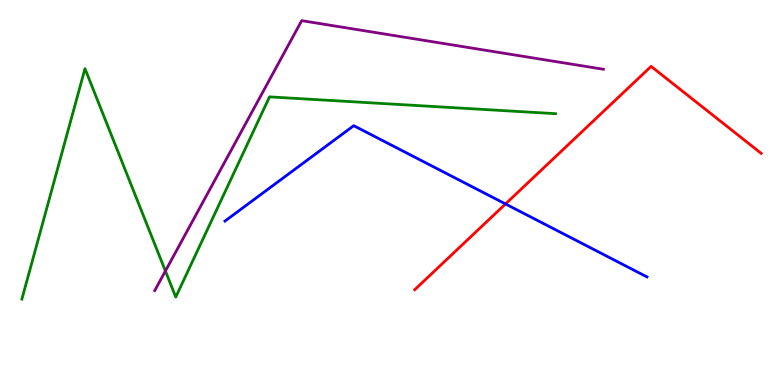[{'lines': ['blue', 'red'], 'intersections': [{'x': 6.52, 'y': 4.7}]}, {'lines': ['green', 'red'], 'intersections': []}, {'lines': ['purple', 'red'], 'intersections': []}, {'lines': ['blue', 'green'], 'intersections': []}, {'lines': ['blue', 'purple'], 'intersections': []}, {'lines': ['green', 'purple'], 'intersections': [{'x': 2.13, 'y': 2.96}]}]